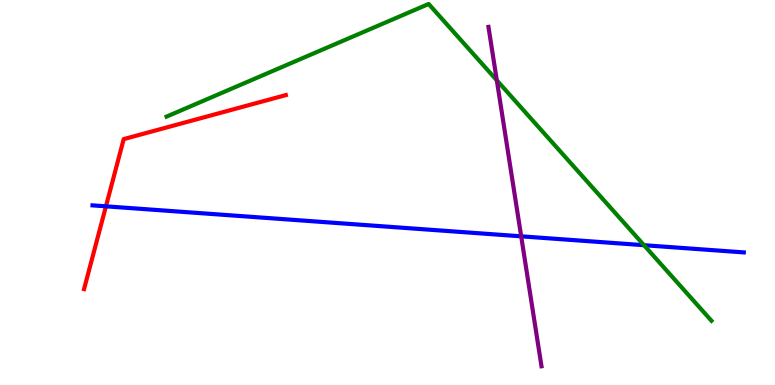[{'lines': ['blue', 'red'], 'intersections': [{'x': 1.37, 'y': 4.64}]}, {'lines': ['green', 'red'], 'intersections': []}, {'lines': ['purple', 'red'], 'intersections': []}, {'lines': ['blue', 'green'], 'intersections': [{'x': 8.31, 'y': 3.63}]}, {'lines': ['blue', 'purple'], 'intersections': [{'x': 6.72, 'y': 3.86}]}, {'lines': ['green', 'purple'], 'intersections': [{'x': 6.41, 'y': 7.91}]}]